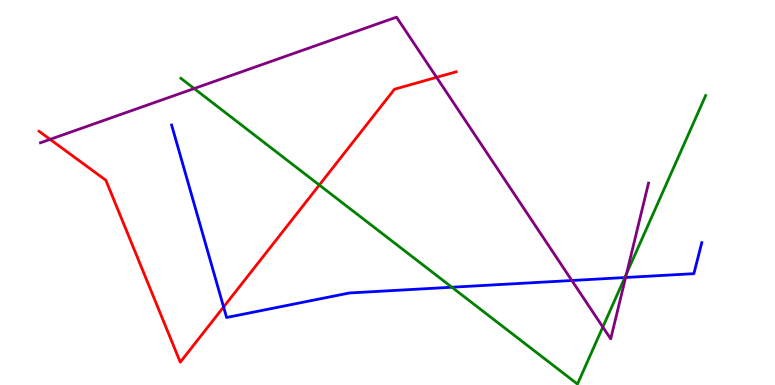[{'lines': ['blue', 'red'], 'intersections': [{'x': 2.89, 'y': 2.03}]}, {'lines': ['green', 'red'], 'intersections': [{'x': 4.12, 'y': 5.19}]}, {'lines': ['purple', 'red'], 'intersections': [{'x': 0.647, 'y': 6.38}, {'x': 5.63, 'y': 7.99}]}, {'lines': ['blue', 'green'], 'intersections': [{'x': 5.83, 'y': 2.54}, {'x': 8.06, 'y': 2.79}]}, {'lines': ['blue', 'purple'], 'intersections': [{'x': 7.38, 'y': 2.71}, {'x': 8.07, 'y': 2.79}]}, {'lines': ['green', 'purple'], 'intersections': [{'x': 2.51, 'y': 7.7}, {'x': 7.78, 'y': 1.51}, {'x': 8.08, 'y': 2.89}]}]